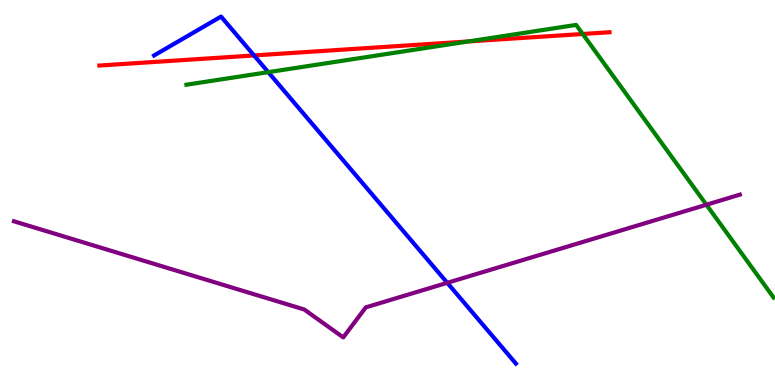[{'lines': ['blue', 'red'], 'intersections': [{'x': 3.28, 'y': 8.56}]}, {'lines': ['green', 'red'], 'intersections': [{'x': 6.04, 'y': 8.92}, {'x': 7.52, 'y': 9.12}]}, {'lines': ['purple', 'red'], 'intersections': []}, {'lines': ['blue', 'green'], 'intersections': [{'x': 3.46, 'y': 8.13}]}, {'lines': ['blue', 'purple'], 'intersections': [{'x': 5.77, 'y': 2.65}]}, {'lines': ['green', 'purple'], 'intersections': [{'x': 9.11, 'y': 4.68}]}]